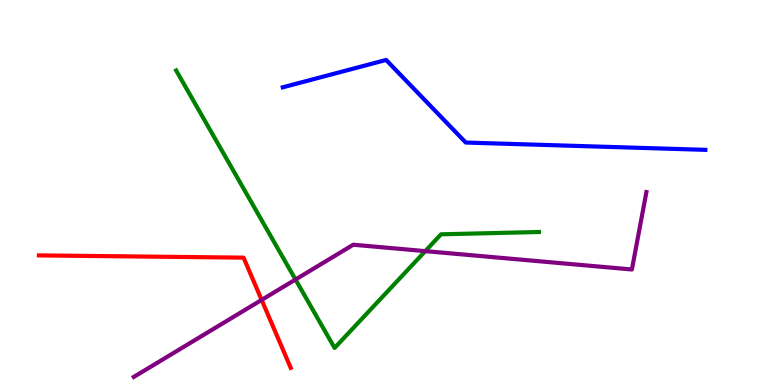[{'lines': ['blue', 'red'], 'intersections': []}, {'lines': ['green', 'red'], 'intersections': []}, {'lines': ['purple', 'red'], 'intersections': [{'x': 3.38, 'y': 2.21}]}, {'lines': ['blue', 'green'], 'intersections': []}, {'lines': ['blue', 'purple'], 'intersections': []}, {'lines': ['green', 'purple'], 'intersections': [{'x': 3.81, 'y': 2.74}, {'x': 5.49, 'y': 3.48}]}]